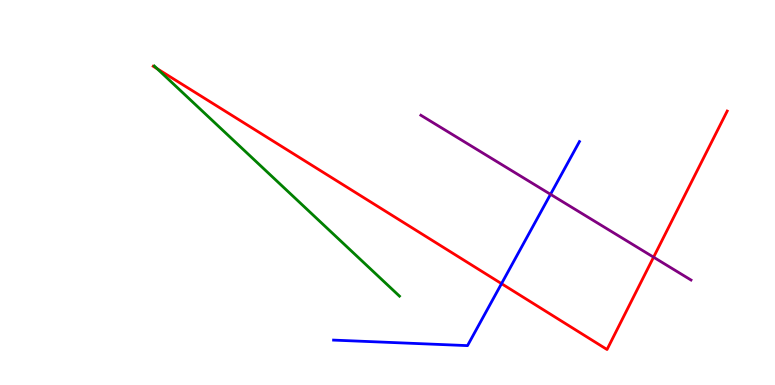[{'lines': ['blue', 'red'], 'intersections': [{'x': 6.47, 'y': 2.63}]}, {'lines': ['green', 'red'], 'intersections': [{'x': 2.03, 'y': 8.21}]}, {'lines': ['purple', 'red'], 'intersections': [{'x': 8.43, 'y': 3.32}]}, {'lines': ['blue', 'green'], 'intersections': []}, {'lines': ['blue', 'purple'], 'intersections': [{'x': 7.1, 'y': 4.95}]}, {'lines': ['green', 'purple'], 'intersections': []}]